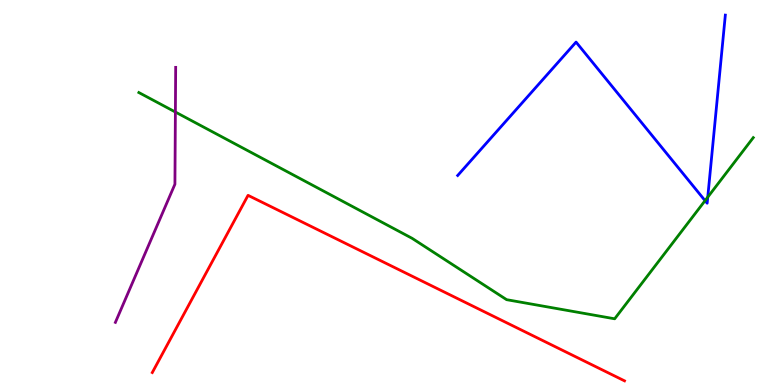[{'lines': ['blue', 'red'], 'intersections': []}, {'lines': ['green', 'red'], 'intersections': []}, {'lines': ['purple', 'red'], 'intersections': []}, {'lines': ['blue', 'green'], 'intersections': [{'x': 9.1, 'y': 4.79}, {'x': 9.13, 'y': 4.88}]}, {'lines': ['blue', 'purple'], 'intersections': []}, {'lines': ['green', 'purple'], 'intersections': [{'x': 2.26, 'y': 7.09}]}]